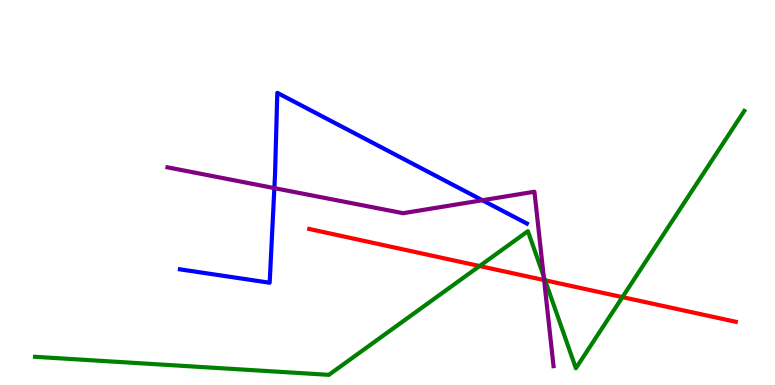[{'lines': ['blue', 'red'], 'intersections': []}, {'lines': ['green', 'red'], 'intersections': [{'x': 6.19, 'y': 3.09}, {'x': 7.03, 'y': 2.72}, {'x': 8.03, 'y': 2.28}]}, {'lines': ['purple', 'red'], 'intersections': [{'x': 7.02, 'y': 2.73}]}, {'lines': ['blue', 'green'], 'intersections': []}, {'lines': ['blue', 'purple'], 'intersections': [{'x': 3.54, 'y': 5.11}, {'x': 6.22, 'y': 4.8}]}, {'lines': ['green', 'purple'], 'intersections': [{'x': 7.02, 'y': 2.82}]}]